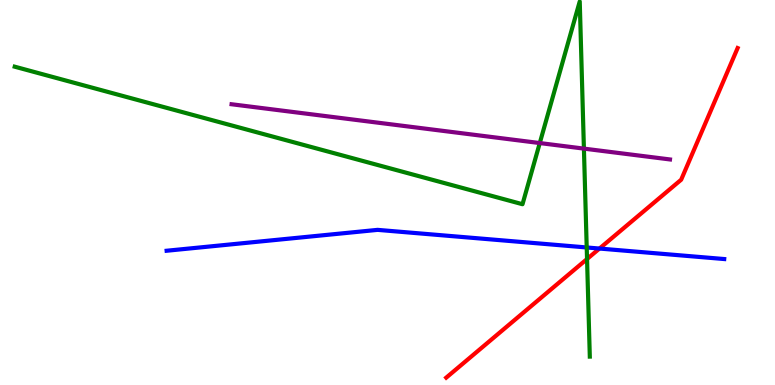[{'lines': ['blue', 'red'], 'intersections': [{'x': 7.74, 'y': 3.54}]}, {'lines': ['green', 'red'], 'intersections': [{'x': 7.57, 'y': 3.27}]}, {'lines': ['purple', 'red'], 'intersections': []}, {'lines': ['blue', 'green'], 'intersections': [{'x': 7.57, 'y': 3.57}]}, {'lines': ['blue', 'purple'], 'intersections': []}, {'lines': ['green', 'purple'], 'intersections': [{'x': 6.96, 'y': 6.28}, {'x': 7.53, 'y': 6.14}]}]